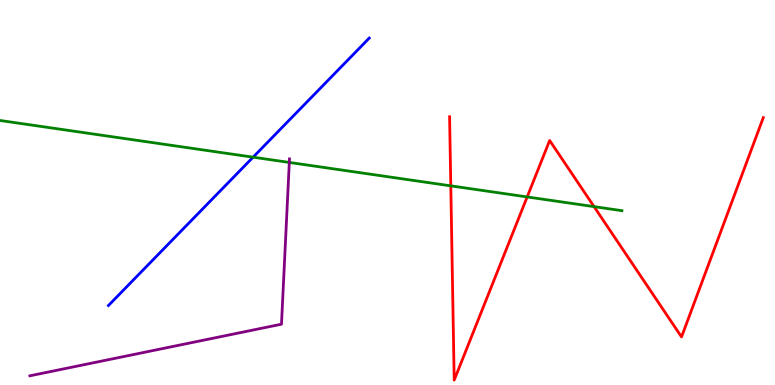[{'lines': ['blue', 'red'], 'intersections': []}, {'lines': ['green', 'red'], 'intersections': [{'x': 5.82, 'y': 5.17}, {'x': 6.8, 'y': 4.88}, {'x': 7.67, 'y': 4.63}]}, {'lines': ['purple', 'red'], 'intersections': []}, {'lines': ['blue', 'green'], 'intersections': [{'x': 3.27, 'y': 5.92}]}, {'lines': ['blue', 'purple'], 'intersections': []}, {'lines': ['green', 'purple'], 'intersections': [{'x': 3.73, 'y': 5.78}]}]